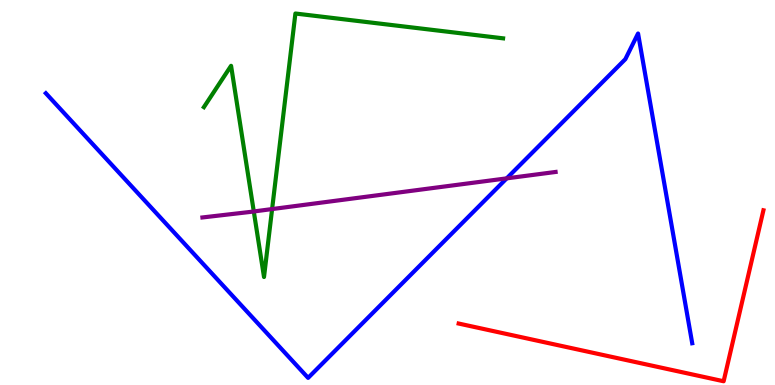[{'lines': ['blue', 'red'], 'intersections': []}, {'lines': ['green', 'red'], 'intersections': []}, {'lines': ['purple', 'red'], 'intersections': []}, {'lines': ['blue', 'green'], 'intersections': []}, {'lines': ['blue', 'purple'], 'intersections': [{'x': 6.54, 'y': 5.37}]}, {'lines': ['green', 'purple'], 'intersections': [{'x': 3.27, 'y': 4.51}, {'x': 3.51, 'y': 4.57}]}]